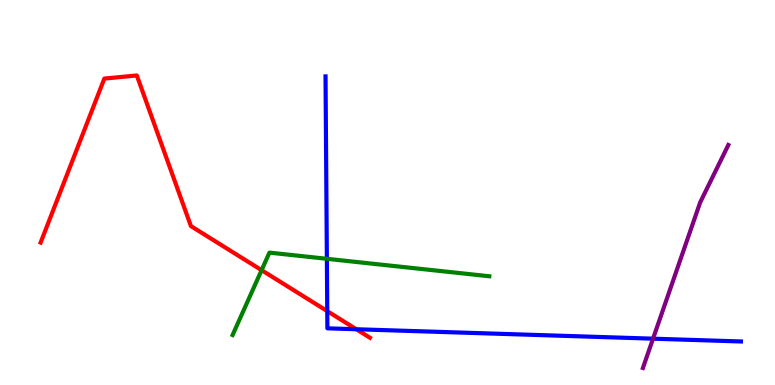[{'lines': ['blue', 'red'], 'intersections': [{'x': 4.22, 'y': 1.92}, {'x': 4.6, 'y': 1.45}]}, {'lines': ['green', 'red'], 'intersections': [{'x': 3.38, 'y': 2.98}]}, {'lines': ['purple', 'red'], 'intersections': []}, {'lines': ['blue', 'green'], 'intersections': [{'x': 4.22, 'y': 3.28}]}, {'lines': ['blue', 'purple'], 'intersections': [{'x': 8.43, 'y': 1.2}]}, {'lines': ['green', 'purple'], 'intersections': []}]